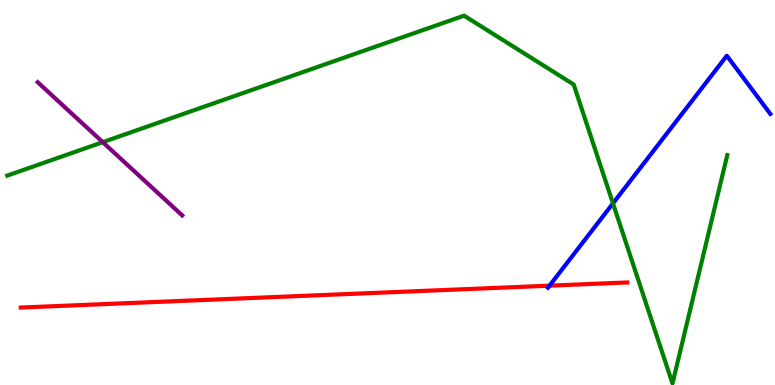[{'lines': ['blue', 'red'], 'intersections': [{'x': 7.09, 'y': 2.58}]}, {'lines': ['green', 'red'], 'intersections': []}, {'lines': ['purple', 'red'], 'intersections': []}, {'lines': ['blue', 'green'], 'intersections': [{'x': 7.91, 'y': 4.72}]}, {'lines': ['blue', 'purple'], 'intersections': []}, {'lines': ['green', 'purple'], 'intersections': [{'x': 1.33, 'y': 6.31}]}]